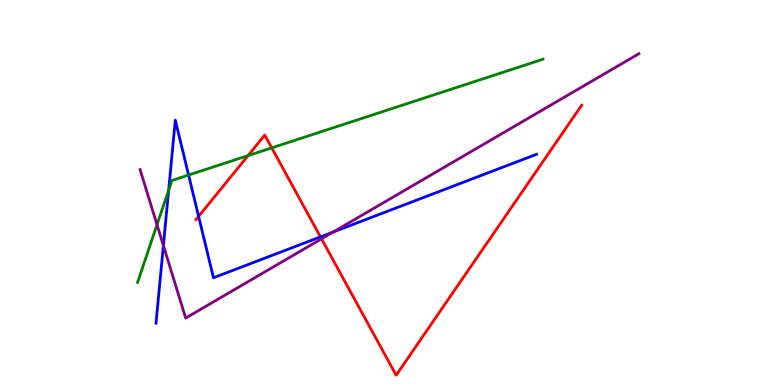[{'lines': ['blue', 'red'], 'intersections': [{'x': 2.56, 'y': 4.38}, {'x': 4.13, 'y': 3.85}]}, {'lines': ['green', 'red'], 'intersections': [{'x': 3.2, 'y': 5.96}, {'x': 3.51, 'y': 6.16}]}, {'lines': ['purple', 'red'], 'intersections': [{'x': 4.15, 'y': 3.8}]}, {'lines': ['blue', 'green'], 'intersections': [{'x': 2.18, 'y': 5.06}, {'x': 2.43, 'y': 5.45}]}, {'lines': ['blue', 'purple'], 'intersections': [{'x': 2.11, 'y': 3.62}, {'x': 4.3, 'y': 3.97}]}, {'lines': ['green', 'purple'], 'intersections': [{'x': 2.03, 'y': 4.16}]}]